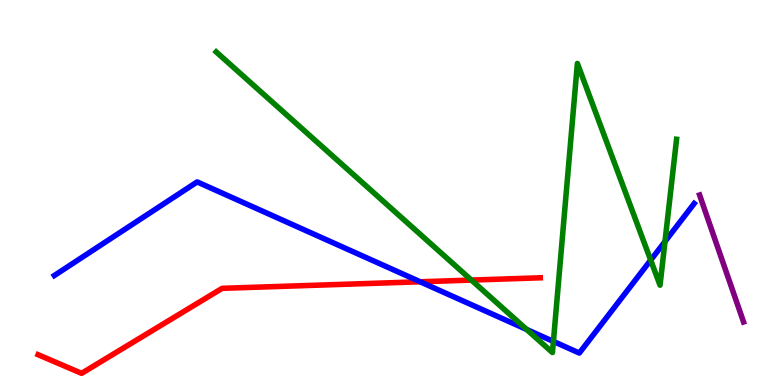[{'lines': ['blue', 'red'], 'intersections': [{'x': 5.42, 'y': 2.68}]}, {'lines': ['green', 'red'], 'intersections': [{'x': 6.08, 'y': 2.73}]}, {'lines': ['purple', 'red'], 'intersections': []}, {'lines': ['blue', 'green'], 'intersections': [{'x': 6.8, 'y': 1.44}, {'x': 7.14, 'y': 1.13}, {'x': 8.4, 'y': 3.24}, {'x': 8.58, 'y': 3.73}]}, {'lines': ['blue', 'purple'], 'intersections': []}, {'lines': ['green', 'purple'], 'intersections': []}]